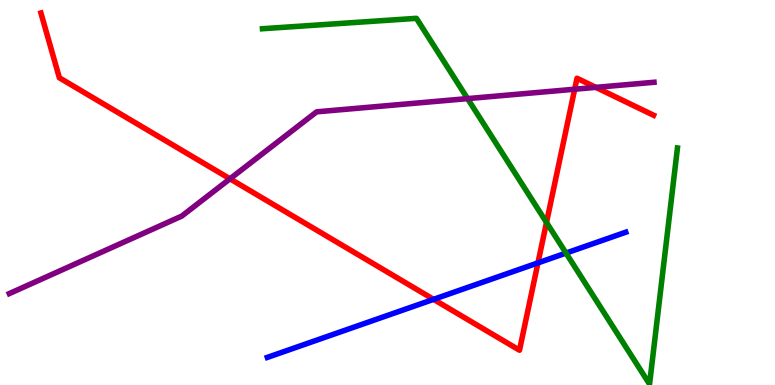[{'lines': ['blue', 'red'], 'intersections': [{'x': 5.59, 'y': 2.22}, {'x': 6.94, 'y': 3.17}]}, {'lines': ['green', 'red'], 'intersections': [{'x': 7.05, 'y': 4.22}]}, {'lines': ['purple', 'red'], 'intersections': [{'x': 2.97, 'y': 5.36}, {'x': 7.42, 'y': 7.68}, {'x': 7.69, 'y': 7.73}]}, {'lines': ['blue', 'green'], 'intersections': [{'x': 7.3, 'y': 3.43}]}, {'lines': ['blue', 'purple'], 'intersections': []}, {'lines': ['green', 'purple'], 'intersections': [{'x': 6.03, 'y': 7.44}]}]